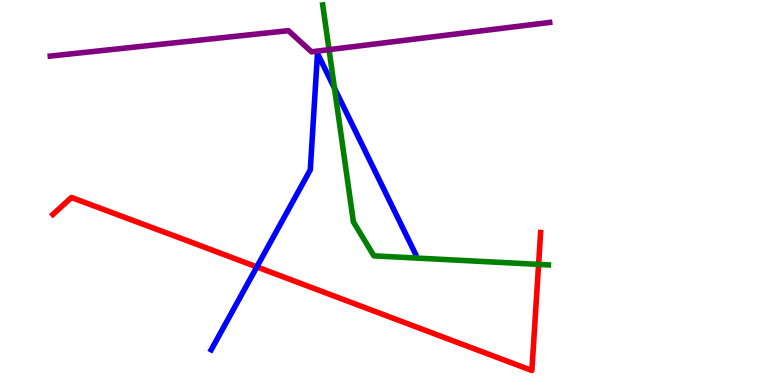[{'lines': ['blue', 'red'], 'intersections': [{'x': 3.31, 'y': 3.07}]}, {'lines': ['green', 'red'], 'intersections': [{'x': 6.95, 'y': 3.13}]}, {'lines': ['purple', 'red'], 'intersections': []}, {'lines': ['blue', 'green'], 'intersections': [{'x': 4.32, 'y': 7.71}]}, {'lines': ['blue', 'purple'], 'intersections': []}, {'lines': ['green', 'purple'], 'intersections': [{'x': 4.25, 'y': 8.71}]}]